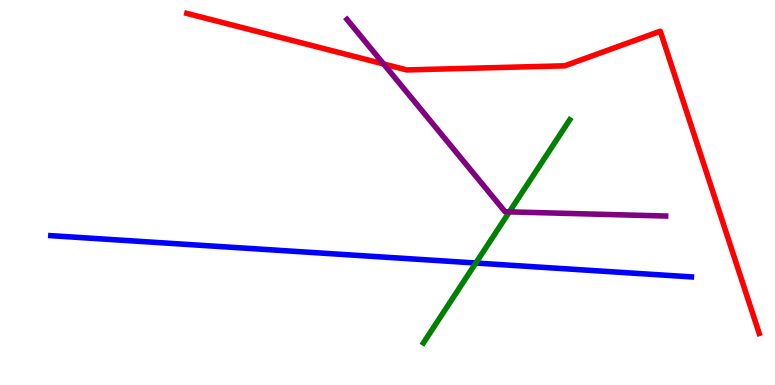[{'lines': ['blue', 'red'], 'intersections': []}, {'lines': ['green', 'red'], 'intersections': []}, {'lines': ['purple', 'red'], 'intersections': [{'x': 4.95, 'y': 8.34}]}, {'lines': ['blue', 'green'], 'intersections': [{'x': 6.14, 'y': 3.17}]}, {'lines': ['blue', 'purple'], 'intersections': []}, {'lines': ['green', 'purple'], 'intersections': [{'x': 6.57, 'y': 4.5}]}]